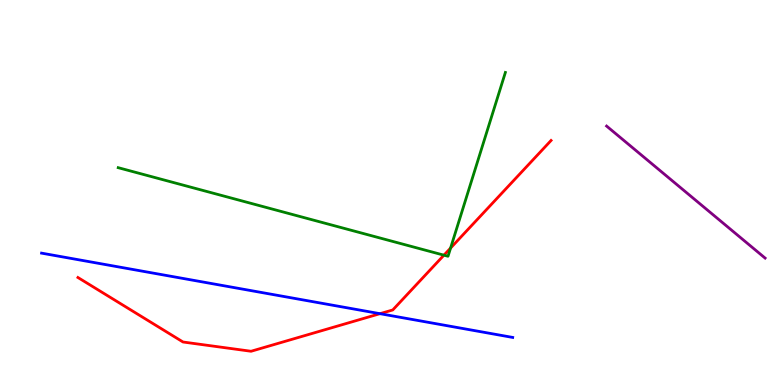[{'lines': ['blue', 'red'], 'intersections': [{'x': 4.9, 'y': 1.85}]}, {'lines': ['green', 'red'], 'intersections': [{'x': 5.73, 'y': 3.37}, {'x': 5.81, 'y': 3.56}]}, {'lines': ['purple', 'red'], 'intersections': []}, {'lines': ['blue', 'green'], 'intersections': []}, {'lines': ['blue', 'purple'], 'intersections': []}, {'lines': ['green', 'purple'], 'intersections': []}]